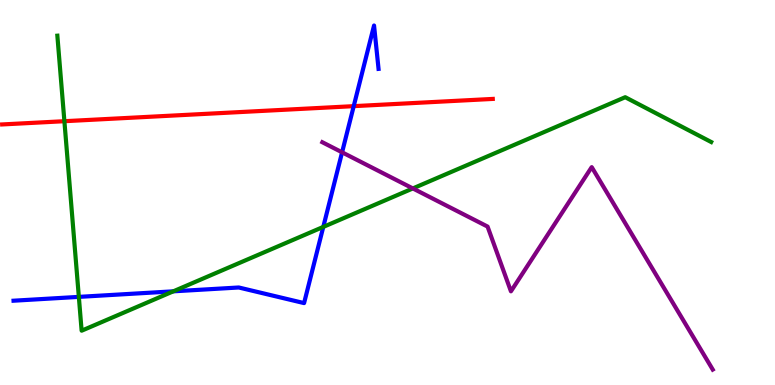[{'lines': ['blue', 'red'], 'intersections': [{'x': 4.56, 'y': 7.24}]}, {'lines': ['green', 'red'], 'intersections': [{'x': 0.831, 'y': 6.85}]}, {'lines': ['purple', 'red'], 'intersections': []}, {'lines': ['blue', 'green'], 'intersections': [{'x': 1.02, 'y': 2.29}, {'x': 2.24, 'y': 2.43}, {'x': 4.17, 'y': 4.11}]}, {'lines': ['blue', 'purple'], 'intersections': [{'x': 4.41, 'y': 6.04}]}, {'lines': ['green', 'purple'], 'intersections': [{'x': 5.33, 'y': 5.11}]}]